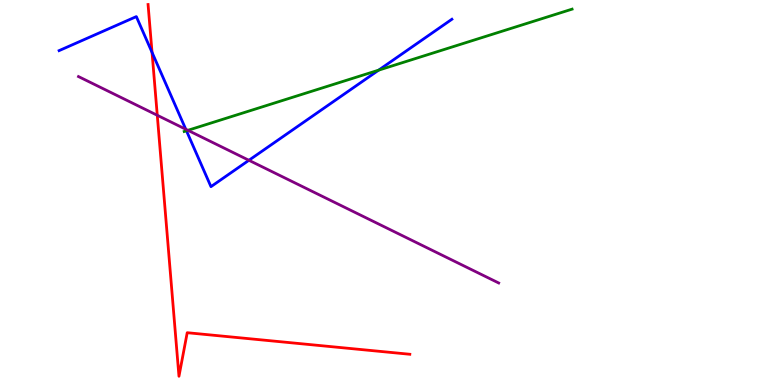[{'lines': ['blue', 'red'], 'intersections': [{'x': 1.96, 'y': 8.64}]}, {'lines': ['green', 'red'], 'intersections': []}, {'lines': ['purple', 'red'], 'intersections': [{'x': 2.03, 'y': 7.01}]}, {'lines': ['blue', 'green'], 'intersections': [{'x': 2.41, 'y': 6.6}, {'x': 4.89, 'y': 8.18}]}, {'lines': ['blue', 'purple'], 'intersections': [{'x': 2.4, 'y': 6.64}, {'x': 3.21, 'y': 5.84}]}, {'lines': ['green', 'purple'], 'intersections': [{'x': 2.42, 'y': 6.62}]}]